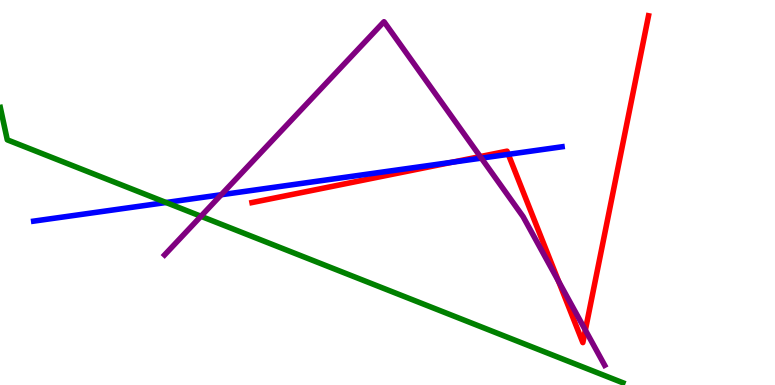[{'lines': ['blue', 'red'], 'intersections': [{'x': 5.83, 'y': 5.79}, {'x': 6.56, 'y': 5.99}]}, {'lines': ['green', 'red'], 'intersections': []}, {'lines': ['purple', 'red'], 'intersections': [{'x': 6.2, 'y': 5.93}, {'x': 7.21, 'y': 2.69}, {'x': 7.55, 'y': 1.43}]}, {'lines': ['blue', 'green'], 'intersections': [{'x': 2.14, 'y': 4.74}]}, {'lines': ['blue', 'purple'], 'intersections': [{'x': 2.85, 'y': 4.94}, {'x': 6.21, 'y': 5.89}]}, {'lines': ['green', 'purple'], 'intersections': [{'x': 2.59, 'y': 4.38}]}]